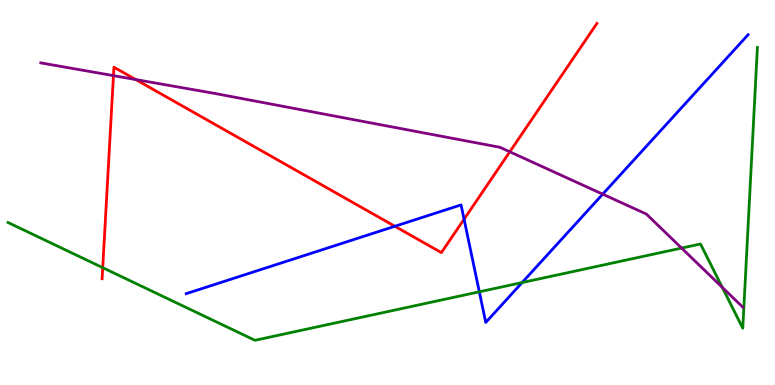[{'lines': ['blue', 'red'], 'intersections': [{'x': 5.1, 'y': 4.12}, {'x': 5.99, 'y': 4.31}]}, {'lines': ['green', 'red'], 'intersections': [{'x': 1.33, 'y': 3.05}]}, {'lines': ['purple', 'red'], 'intersections': [{'x': 1.46, 'y': 8.04}, {'x': 1.75, 'y': 7.93}, {'x': 6.58, 'y': 6.06}]}, {'lines': ['blue', 'green'], 'intersections': [{'x': 6.18, 'y': 2.42}, {'x': 6.74, 'y': 2.66}]}, {'lines': ['blue', 'purple'], 'intersections': [{'x': 7.78, 'y': 4.96}]}, {'lines': ['green', 'purple'], 'intersections': [{'x': 8.79, 'y': 3.56}, {'x': 9.32, 'y': 2.54}]}]